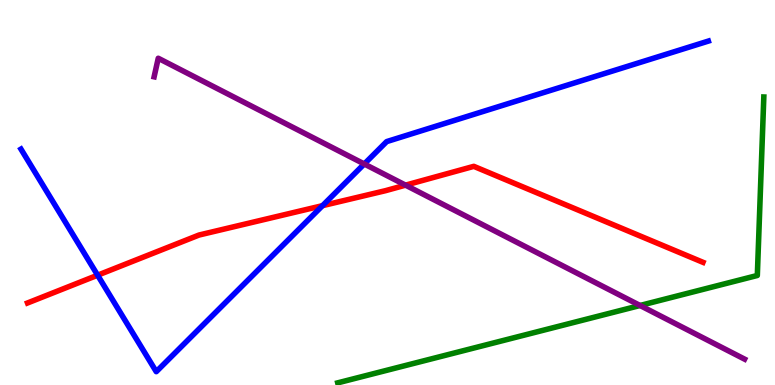[{'lines': ['blue', 'red'], 'intersections': [{'x': 1.26, 'y': 2.85}, {'x': 4.16, 'y': 4.66}]}, {'lines': ['green', 'red'], 'intersections': []}, {'lines': ['purple', 'red'], 'intersections': [{'x': 5.23, 'y': 5.19}]}, {'lines': ['blue', 'green'], 'intersections': []}, {'lines': ['blue', 'purple'], 'intersections': [{'x': 4.7, 'y': 5.74}]}, {'lines': ['green', 'purple'], 'intersections': [{'x': 8.26, 'y': 2.07}]}]